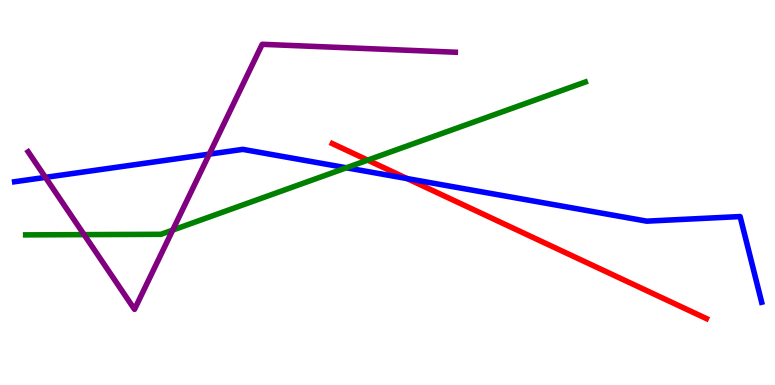[{'lines': ['blue', 'red'], 'intersections': [{'x': 5.25, 'y': 5.36}]}, {'lines': ['green', 'red'], 'intersections': [{'x': 4.74, 'y': 5.84}]}, {'lines': ['purple', 'red'], 'intersections': []}, {'lines': ['blue', 'green'], 'intersections': [{'x': 4.47, 'y': 5.64}]}, {'lines': ['blue', 'purple'], 'intersections': [{'x': 0.586, 'y': 5.39}, {'x': 2.7, 'y': 6.0}]}, {'lines': ['green', 'purple'], 'intersections': [{'x': 1.09, 'y': 3.91}, {'x': 2.23, 'y': 4.02}]}]